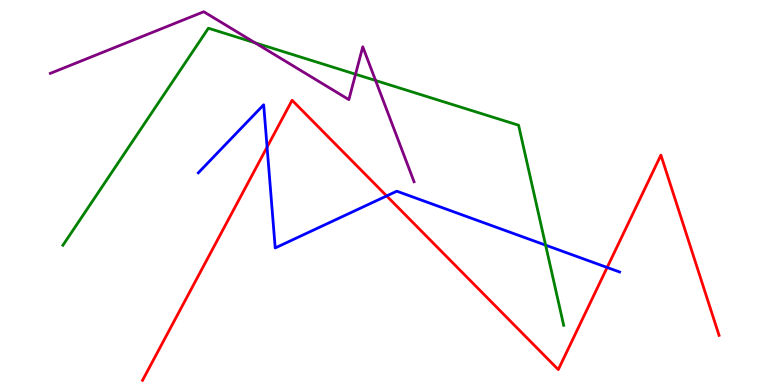[{'lines': ['blue', 'red'], 'intersections': [{'x': 3.45, 'y': 6.18}, {'x': 4.99, 'y': 4.91}, {'x': 7.83, 'y': 3.05}]}, {'lines': ['green', 'red'], 'intersections': []}, {'lines': ['purple', 'red'], 'intersections': []}, {'lines': ['blue', 'green'], 'intersections': [{'x': 7.04, 'y': 3.63}]}, {'lines': ['blue', 'purple'], 'intersections': []}, {'lines': ['green', 'purple'], 'intersections': [{'x': 3.29, 'y': 8.89}, {'x': 4.59, 'y': 8.07}, {'x': 4.85, 'y': 7.91}]}]